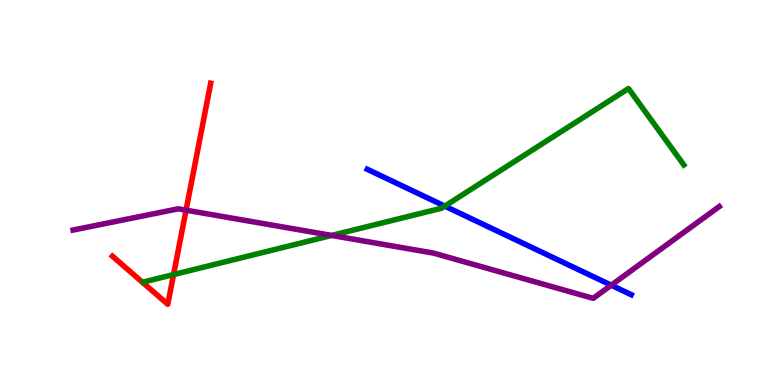[{'lines': ['blue', 'red'], 'intersections': []}, {'lines': ['green', 'red'], 'intersections': [{'x': 2.24, 'y': 2.87}]}, {'lines': ['purple', 'red'], 'intersections': [{'x': 2.4, 'y': 4.54}]}, {'lines': ['blue', 'green'], 'intersections': [{'x': 5.74, 'y': 4.65}]}, {'lines': ['blue', 'purple'], 'intersections': [{'x': 7.89, 'y': 2.59}]}, {'lines': ['green', 'purple'], 'intersections': [{'x': 4.28, 'y': 3.88}]}]